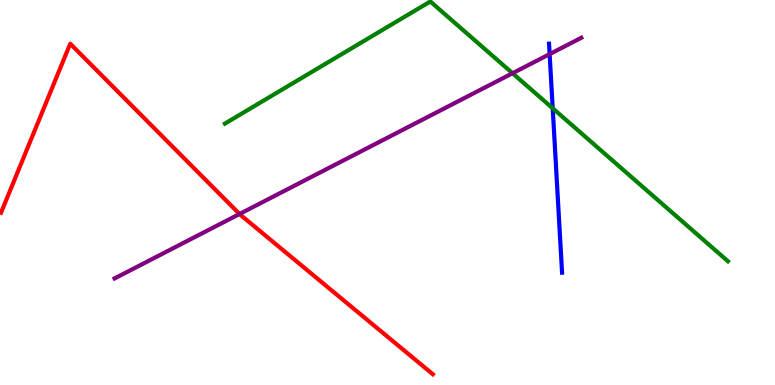[{'lines': ['blue', 'red'], 'intersections': []}, {'lines': ['green', 'red'], 'intersections': []}, {'lines': ['purple', 'red'], 'intersections': [{'x': 3.09, 'y': 4.44}]}, {'lines': ['blue', 'green'], 'intersections': [{'x': 7.13, 'y': 7.19}]}, {'lines': ['blue', 'purple'], 'intersections': [{'x': 7.09, 'y': 8.59}]}, {'lines': ['green', 'purple'], 'intersections': [{'x': 6.61, 'y': 8.1}]}]